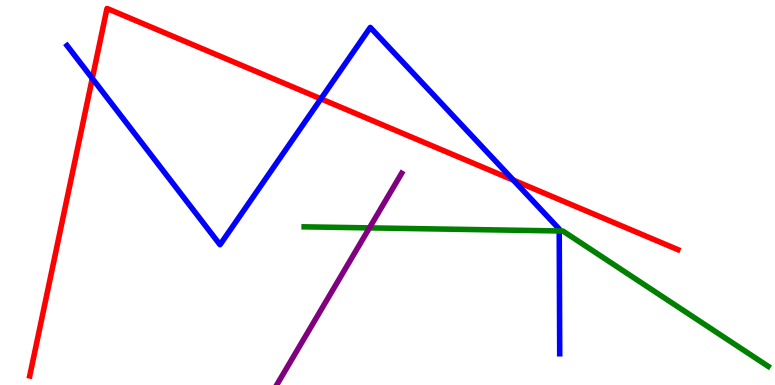[{'lines': ['blue', 'red'], 'intersections': [{'x': 1.19, 'y': 7.96}, {'x': 4.14, 'y': 7.43}, {'x': 6.62, 'y': 5.32}]}, {'lines': ['green', 'red'], 'intersections': []}, {'lines': ['purple', 'red'], 'intersections': []}, {'lines': ['blue', 'green'], 'intersections': [{'x': 7.22, 'y': 4.0}]}, {'lines': ['blue', 'purple'], 'intersections': []}, {'lines': ['green', 'purple'], 'intersections': [{'x': 4.77, 'y': 4.08}]}]